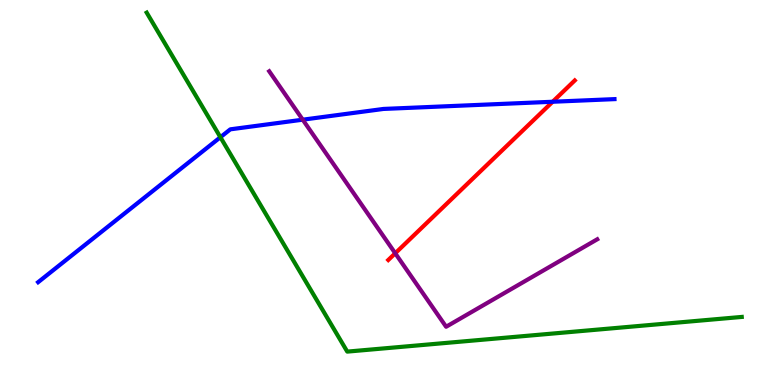[{'lines': ['blue', 'red'], 'intersections': [{'x': 7.13, 'y': 7.36}]}, {'lines': ['green', 'red'], 'intersections': []}, {'lines': ['purple', 'red'], 'intersections': [{'x': 5.1, 'y': 3.42}]}, {'lines': ['blue', 'green'], 'intersections': [{'x': 2.84, 'y': 6.44}]}, {'lines': ['blue', 'purple'], 'intersections': [{'x': 3.91, 'y': 6.89}]}, {'lines': ['green', 'purple'], 'intersections': []}]